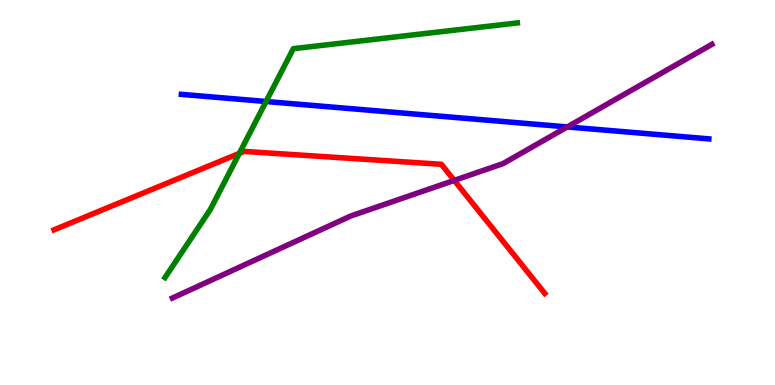[{'lines': ['blue', 'red'], 'intersections': []}, {'lines': ['green', 'red'], 'intersections': [{'x': 3.09, 'y': 6.02}]}, {'lines': ['purple', 'red'], 'intersections': [{'x': 5.86, 'y': 5.31}]}, {'lines': ['blue', 'green'], 'intersections': [{'x': 3.43, 'y': 7.36}]}, {'lines': ['blue', 'purple'], 'intersections': [{'x': 7.32, 'y': 6.7}]}, {'lines': ['green', 'purple'], 'intersections': []}]